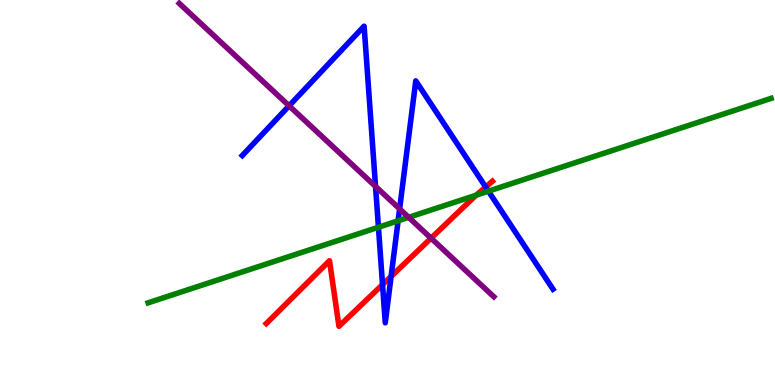[{'lines': ['blue', 'red'], 'intersections': [{'x': 4.94, 'y': 2.61}, {'x': 5.05, 'y': 2.82}, {'x': 6.27, 'y': 5.14}]}, {'lines': ['green', 'red'], 'intersections': [{'x': 6.15, 'y': 4.93}]}, {'lines': ['purple', 'red'], 'intersections': [{'x': 5.56, 'y': 3.81}]}, {'lines': ['blue', 'green'], 'intersections': [{'x': 4.88, 'y': 4.1}, {'x': 5.14, 'y': 4.27}, {'x': 6.3, 'y': 5.03}]}, {'lines': ['blue', 'purple'], 'intersections': [{'x': 3.73, 'y': 7.25}, {'x': 4.85, 'y': 5.16}, {'x': 5.16, 'y': 4.57}]}, {'lines': ['green', 'purple'], 'intersections': [{'x': 5.27, 'y': 4.36}]}]